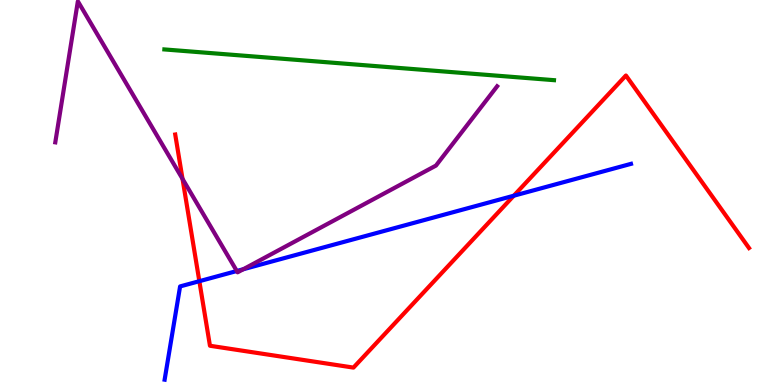[{'lines': ['blue', 'red'], 'intersections': [{'x': 2.57, 'y': 2.7}, {'x': 6.63, 'y': 4.92}]}, {'lines': ['green', 'red'], 'intersections': []}, {'lines': ['purple', 'red'], 'intersections': [{'x': 2.36, 'y': 5.35}]}, {'lines': ['blue', 'green'], 'intersections': []}, {'lines': ['blue', 'purple'], 'intersections': [{'x': 3.06, 'y': 2.96}, {'x': 3.14, 'y': 3.01}]}, {'lines': ['green', 'purple'], 'intersections': []}]